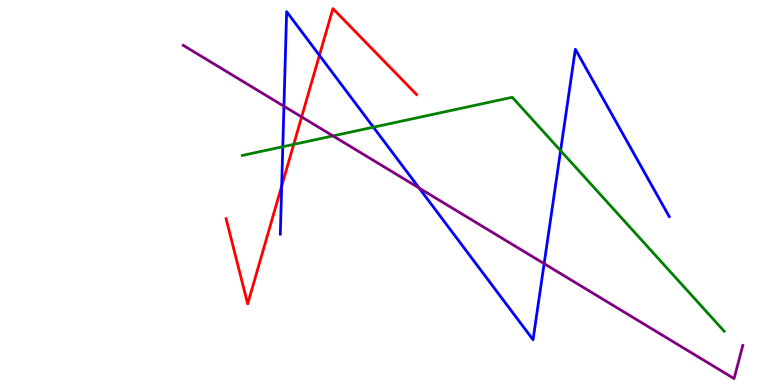[{'lines': ['blue', 'red'], 'intersections': [{'x': 3.63, 'y': 5.17}, {'x': 4.12, 'y': 8.56}]}, {'lines': ['green', 'red'], 'intersections': [{'x': 3.79, 'y': 6.25}]}, {'lines': ['purple', 'red'], 'intersections': [{'x': 3.89, 'y': 6.96}]}, {'lines': ['blue', 'green'], 'intersections': [{'x': 3.65, 'y': 6.19}, {'x': 4.82, 'y': 6.7}, {'x': 7.23, 'y': 6.09}]}, {'lines': ['blue', 'purple'], 'intersections': [{'x': 3.66, 'y': 7.24}, {'x': 5.41, 'y': 5.12}, {'x': 7.02, 'y': 3.15}]}, {'lines': ['green', 'purple'], 'intersections': [{'x': 4.3, 'y': 6.47}]}]